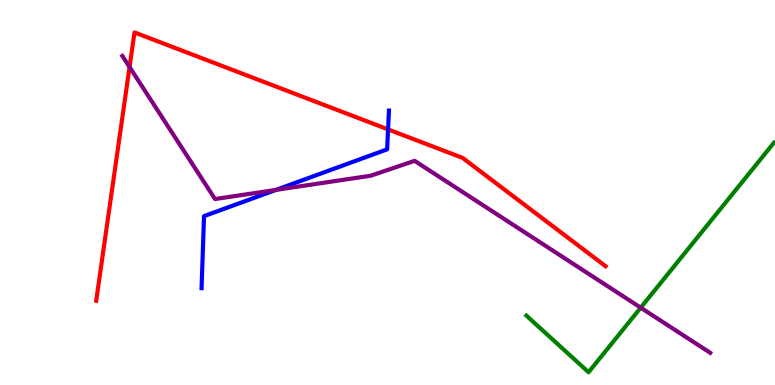[{'lines': ['blue', 'red'], 'intersections': [{'x': 5.01, 'y': 6.64}]}, {'lines': ['green', 'red'], 'intersections': []}, {'lines': ['purple', 'red'], 'intersections': [{'x': 1.67, 'y': 8.26}]}, {'lines': ['blue', 'green'], 'intersections': []}, {'lines': ['blue', 'purple'], 'intersections': [{'x': 3.56, 'y': 5.07}]}, {'lines': ['green', 'purple'], 'intersections': [{'x': 8.27, 'y': 2.01}]}]